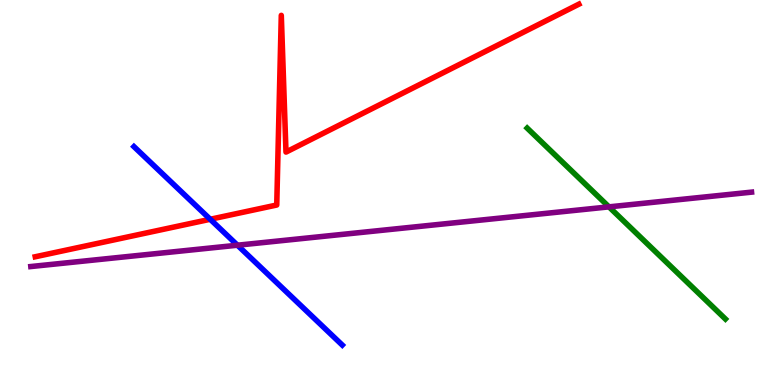[{'lines': ['blue', 'red'], 'intersections': [{'x': 2.71, 'y': 4.3}]}, {'lines': ['green', 'red'], 'intersections': []}, {'lines': ['purple', 'red'], 'intersections': []}, {'lines': ['blue', 'green'], 'intersections': []}, {'lines': ['blue', 'purple'], 'intersections': [{'x': 3.06, 'y': 3.63}]}, {'lines': ['green', 'purple'], 'intersections': [{'x': 7.86, 'y': 4.63}]}]